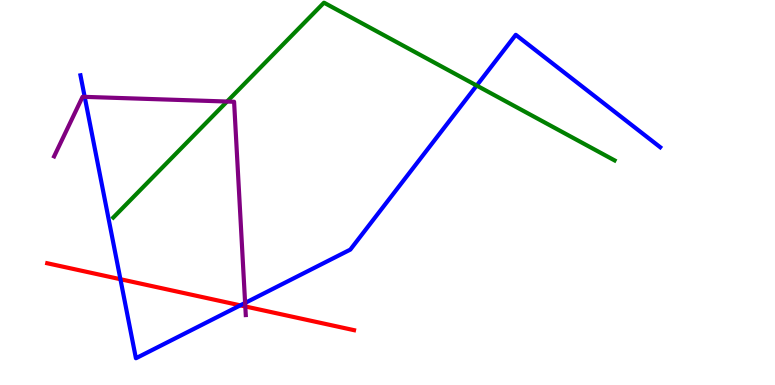[{'lines': ['blue', 'red'], 'intersections': [{'x': 1.55, 'y': 2.75}, {'x': 3.1, 'y': 2.07}]}, {'lines': ['green', 'red'], 'intersections': []}, {'lines': ['purple', 'red'], 'intersections': [{'x': 3.17, 'y': 2.04}]}, {'lines': ['blue', 'green'], 'intersections': [{'x': 6.15, 'y': 7.78}]}, {'lines': ['blue', 'purple'], 'intersections': [{'x': 1.09, 'y': 7.48}, {'x': 3.16, 'y': 2.13}]}, {'lines': ['green', 'purple'], 'intersections': [{'x': 2.93, 'y': 7.36}]}]